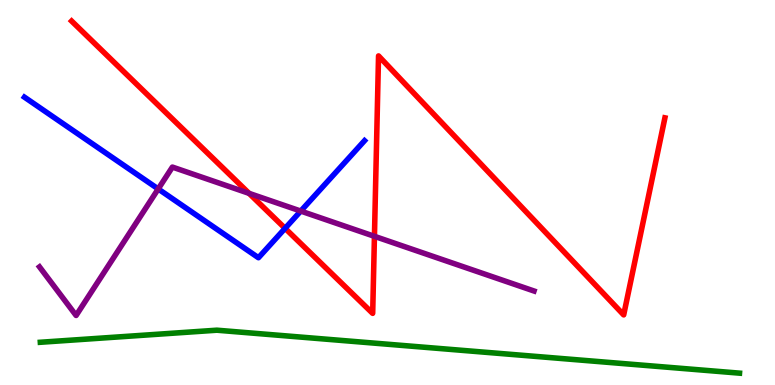[{'lines': ['blue', 'red'], 'intersections': [{'x': 3.68, 'y': 4.07}]}, {'lines': ['green', 'red'], 'intersections': []}, {'lines': ['purple', 'red'], 'intersections': [{'x': 3.21, 'y': 4.98}, {'x': 4.83, 'y': 3.86}]}, {'lines': ['blue', 'green'], 'intersections': []}, {'lines': ['blue', 'purple'], 'intersections': [{'x': 2.04, 'y': 5.09}, {'x': 3.88, 'y': 4.52}]}, {'lines': ['green', 'purple'], 'intersections': []}]